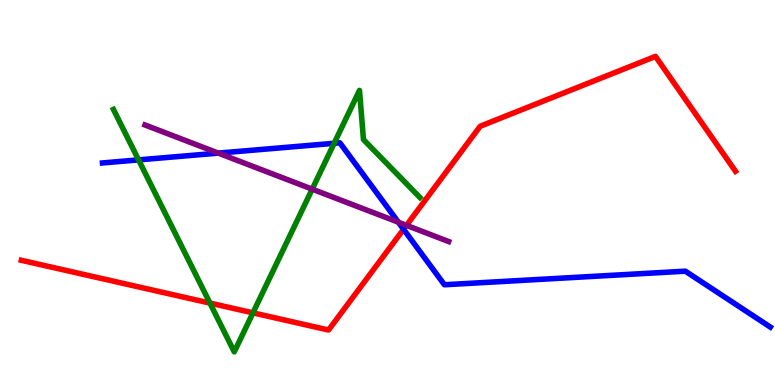[{'lines': ['blue', 'red'], 'intersections': [{'x': 5.21, 'y': 4.05}]}, {'lines': ['green', 'red'], 'intersections': [{'x': 2.71, 'y': 2.13}, {'x': 3.26, 'y': 1.87}]}, {'lines': ['purple', 'red'], 'intersections': [{'x': 5.24, 'y': 4.15}]}, {'lines': ['blue', 'green'], 'intersections': [{'x': 1.79, 'y': 5.85}, {'x': 4.31, 'y': 6.28}]}, {'lines': ['blue', 'purple'], 'intersections': [{'x': 2.82, 'y': 6.02}, {'x': 5.14, 'y': 4.23}]}, {'lines': ['green', 'purple'], 'intersections': [{'x': 4.03, 'y': 5.09}]}]